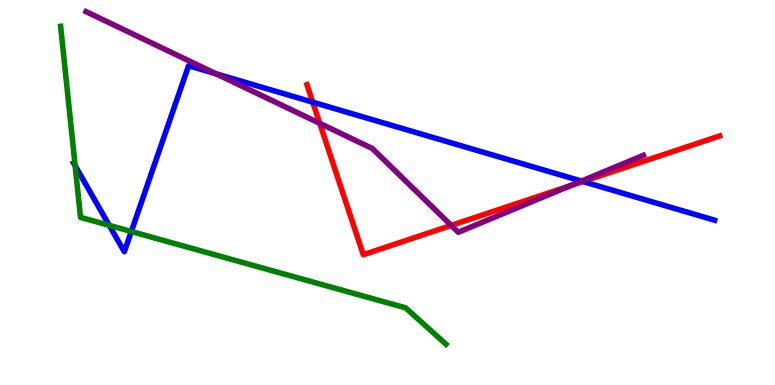[{'lines': ['blue', 'red'], 'intersections': [{'x': 4.04, 'y': 7.35}, {'x': 7.52, 'y': 5.29}]}, {'lines': ['green', 'red'], 'intersections': []}, {'lines': ['purple', 'red'], 'intersections': [{'x': 4.13, 'y': 6.8}, {'x': 5.82, 'y': 4.15}, {'x': 7.36, 'y': 5.18}]}, {'lines': ['blue', 'green'], 'intersections': [{'x': 0.97, 'y': 5.7}, {'x': 1.41, 'y': 4.15}, {'x': 1.69, 'y': 3.99}]}, {'lines': ['blue', 'purple'], 'intersections': [{'x': 2.79, 'y': 8.08}, {'x': 7.5, 'y': 5.3}]}, {'lines': ['green', 'purple'], 'intersections': []}]